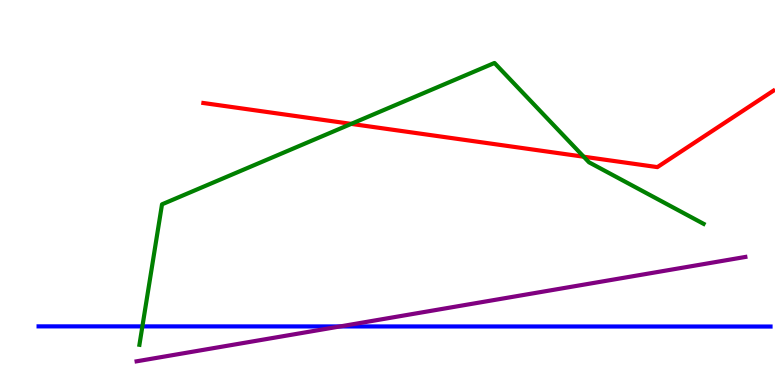[{'lines': ['blue', 'red'], 'intersections': []}, {'lines': ['green', 'red'], 'intersections': [{'x': 4.53, 'y': 6.78}, {'x': 7.53, 'y': 5.93}]}, {'lines': ['purple', 'red'], 'intersections': []}, {'lines': ['blue', 'green'], 'intersections': [{'x': 1.84, 'y': 1.52}]}, {'lines': ['blue', 'purple'], 'intersections': [{'x': 4.39, 'y': 1.52}]}, {'lines': ['green', 'purple'], 'intersections': []}]